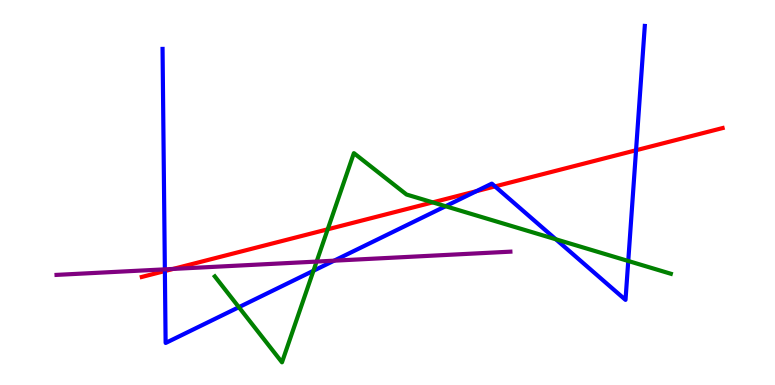[{'lines': ['blue', 'red'], 'intersections': [{'x': 2.13, 'y': 2.96}, {'x': 6.15, 'y': 5.03}, {'x': 6.39, 'y': 5.16}, {'x': 8.21, 'y': 6.1}]}, {'lines': ['green', 'red'], 'intersections': [{'x': 4.23, 'y': 4.04}, {'x': 5.58, 'y': 4.74}]}, {'lines': ['purple', 'red'], 'intersections': [{'x': 2.23, 'y': 3.01}]}, {'lines': ['blue', 'green'], 'intersections': [{'x': 3.08, 'y': 2.02}, {'x': 4.04, 'y': 2.97}, {'x': 5.75, 'y': 4.64}, {'x': 7.17, 'y': 3.78}, {'x': 8.11, 'y': 3.22}]}, {'lines': ['blue', 'purple'], 'intersections': [{'x': 2.13, 'y': 3.0}, {'x': 4.31, 'y': 3.23}]}, {'lines': ['green', 'purple'], 'intersections': [{'x': 4.09, 'y': 3.21}]}]